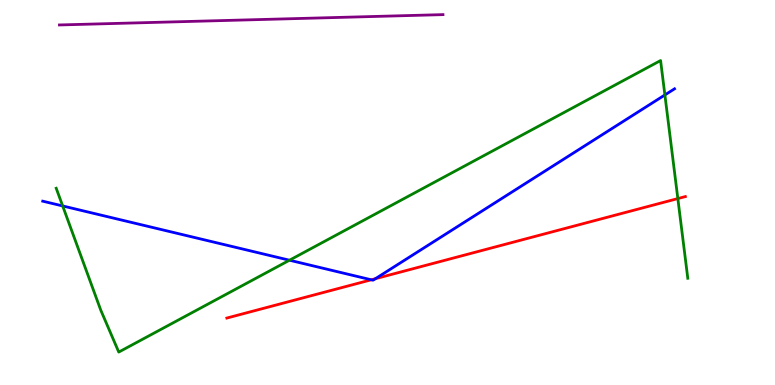[{'lines': ['blue', 'red'], 'intersections': [{'x': 4.79, 'y': 2.73}, {'x': 4.84, 'y': 2.76}]}, {'lines': ['green', 'red'], 'intersections': [{'x': 8.75, 'y': 4.84}]}, {'lines': ['purple', 'red'], 'intersections': []}, {'lines': ['blue', 'green'], 'intersections': [{'x': 0.809, 'y': 4.65}, {'x': 3.74, 'y': 3.24}, {'x': 8.58, 'y': 7.53}]}, {'lines': ['blue', 'purple'], 'intersections': []}, {'lines': ['green', 'purple'], 'intersections': []}]